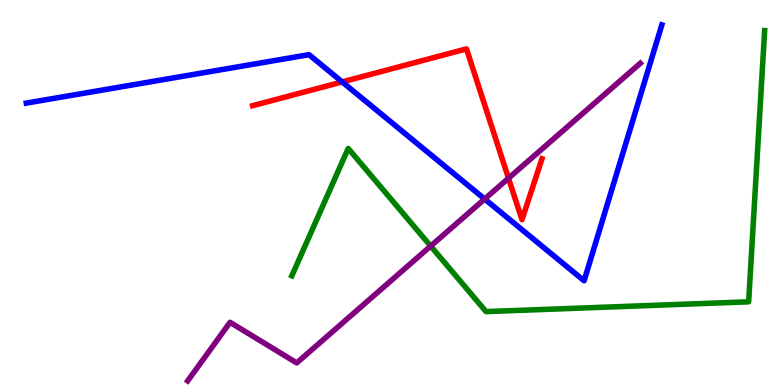[{'lines': ['blue', 'red'], 'intersections': [{'x': 4.42, 'y': 7.87}]}, {'lines': ['green', 'red'], 'intersections': []}, {'lines': ['purple', 'red'], 'intersections': [{'x': 6.56, 'y': 5.37}]}, {'lines': ['blue', 'green'], 'intersections': []}, {'lines': ['blue', 'purple'], 'intersections': [{'x': 6.25, 'y': 4.83}]}, {'lines': ['green', 'purple'], 'intersections': [{'x': 5.56, 'y': 3.61}]}]